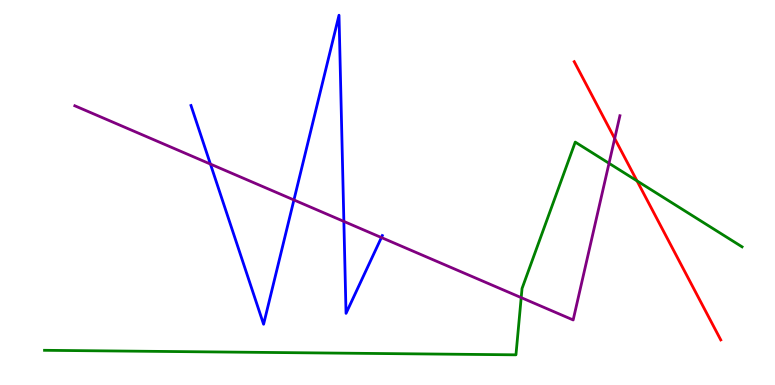[{'lines': ['blue', 'red'], 'intersections': []}, {'lines': ['green', 'red'], 'intersections': [{'x': 8.22, 'y': 5.3}]}, {'lines': ['purple', 'red'], 'intersections': [{'x': 7.93, 'y': 6.4}]}, {'lines': ['blue', 'green'], 'intersections': []}, {'lines': ['blue', 'purple'], 'intersections': [{'x': 2.72, 'y': 5.74}, {'x': 3.79, 'y': 4.81}, {'x': 4.44, 'y': 4.25}, {'x': 4.92, 'y': 3.83}]}, {'lines': ['green', 'purple'], 'intersections': [{'x': 6.73, 'y': 2.27}, {'x': 7.86, 'y': 5.76}]}]